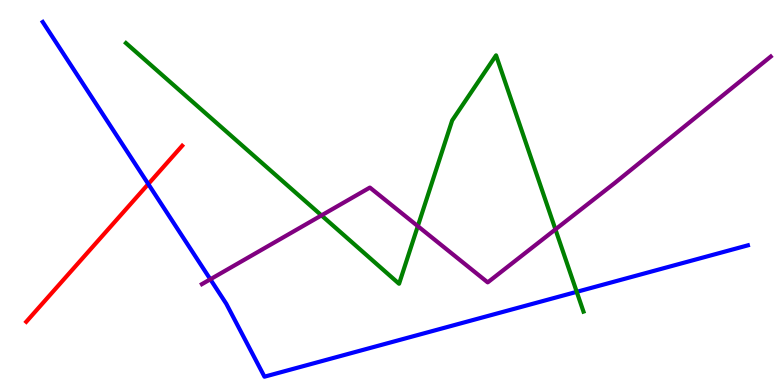[{'lines': ['blue', 'red'], 'intersections': [{'x': 1.91, 'y': 5.22}]}, {'lines': ['green', 'red'], 'intersections': []}, {'lines': ['purple', 'red'], 'intersections': []}, {'lines': ['blue', 'green'], 'intersections': [{'x': 7.44, 'y': 2.42}]}, {'lines': ['blue', 'purple'], 'intersections': [{'x': 2.71, 'y': 2.75}]}, {'lines': ['green', 'purple'], 'intersections': [{'x': 4.15, 'y': 4.41}, {'x': 5.39, 'y': 4.13}, {'x': 7.17, 'y': 4.04}]}]